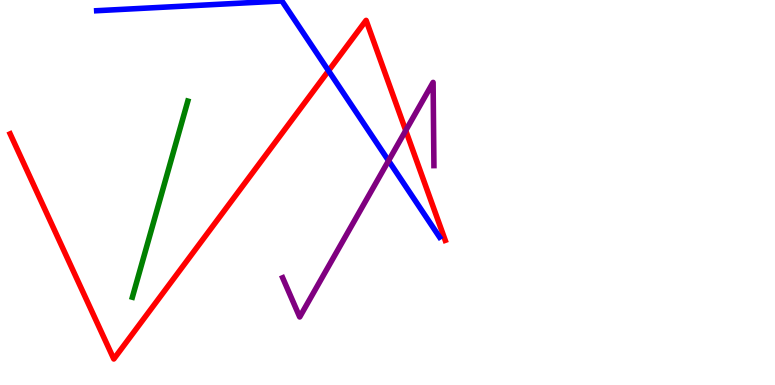[{'lines': ['blue', 'red'], 'intersections': [{'x': 4.24, 'y': 8.16}]}, {'lines': ['green', 'red'], 'intersections': []}, {'lines': ['purple', 'red'], 'intersections': [{'x': 5.24, 'y': 6.61}]}, {'lines': ['blue', 'green'], 'intersections': []}, {'lines': ['blue', 'purple'], 'intersections': [{'x': 5.01, 'y': 5.83}]}, {'lines': ['green', 'purple'], 'intersections': []}]